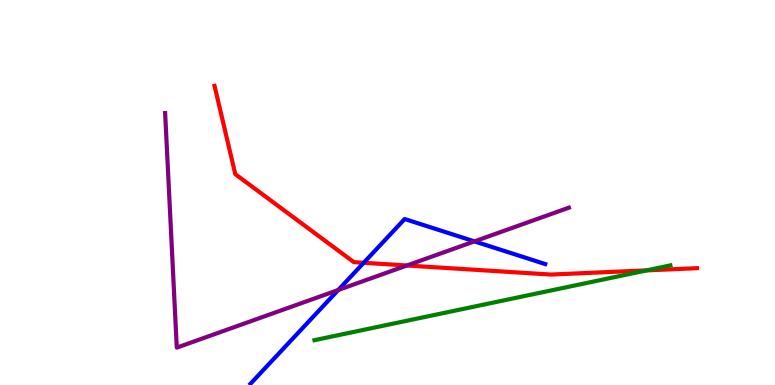[{'lines': ['blue', 'red'], 'intersections': [{'x': 4.69, 'y': 3.17}]}, {'lines': ['green', 'red'], 'intersections': [{'x': 8.34, 'y': 2.98}]}, {'lines': ['purple', 'red'], 'intersections': [{'x': 5.25, 'y': 3.1}]}, {'lines': ['blue', 'green'], 'intersections': []}, {'lines': ['blue', 'purple'], 'intersections': [{'x': 4.36, 'y': 2.47}, {'x': 6.12, 'y': 3.73}]}, {'lines': ['green', 'purple'], 'intersections': []}]